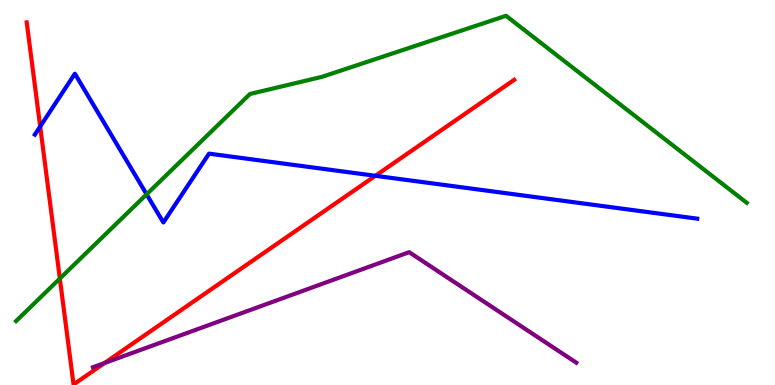[{'lines': ['blue', 'red'], 'intersections': [{'x': 0.518, 'y': 6.71}, {'x': 4.84, 'y': 5.43}]}, {'lines': ['green', 'red'], 'intersections': [{'x': 0.772, 'y': 2.76}]}, {'lines': ['purple', 'red'], 'intersections': [{'x': 1.35, 'y': 0.571}]}, {'lines': ['blue', 'green'], 'intersections': [{'x': 1.89, 'y': 4.95}]}, {'lines': ['blue', 'purple'], 'intersections': []}, {'lines': ['green', 'purple'], 'intersections': []}]